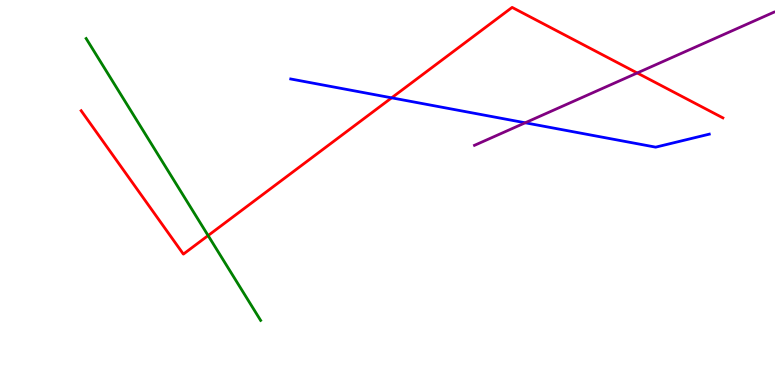[{'lines': ['blue', 'red'], 'intersections': [{'x': 5.05, 'y': 7.46}]}, {'lines': ['green', 'red'], 'intersections': [{'x': 2.69, 'y': 3.88}]}, {'lines': ['purple', 'red'], 'intersections': [{'x': 8.22, 'y': 8.1}]}, {'lines': ['blue', 'green'], 'intersections': []}, {'lines': ['blue', 'purple'], 'intersections': [{'x': 6.78, 'y': 6.81}]}, {'lines': ['green', 'purple'], 'intersections': []}]